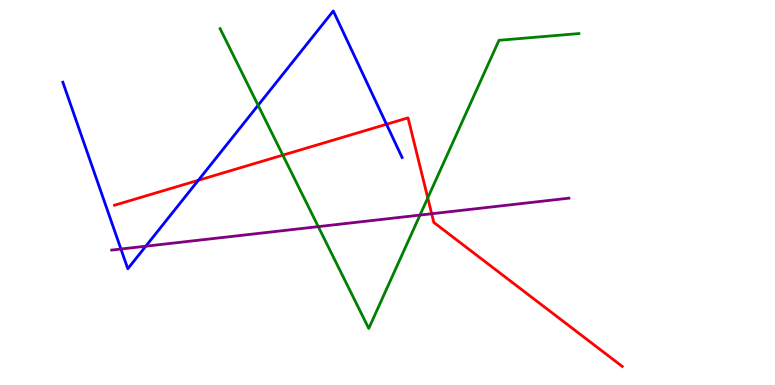[{'lines': ['blue', 'red'], 'intersections': [{'x': 2.56, 'y': 5.32}, {'x': 4.99, 'y': 6.77}]}, {'lines': ['green', 'red'], 'intersections': [{'x': 3.65, 'y': 5.97}, {'x': 5.52, 'y': 4.86}]}, {'lines': ['purple', 'red'], 'intersections': [{'x': 5.57, 'y': 4.45}]}, {'lines': ['blue', 'green'], 'intersections': [{'x': 3.33, 'y': 7.27}]}, {'lines': ['blue', 'purple'], 'intersections': [{'x': 1.56, 'y': 3.53}, {'x': 1.88, 'y': 3.6}]}, {'lines': ['green', 'purple'], 'intersections': [{'x': 4.11, 'y': 4.11}, {'x': 5.42, 'y': 4.41}]}]